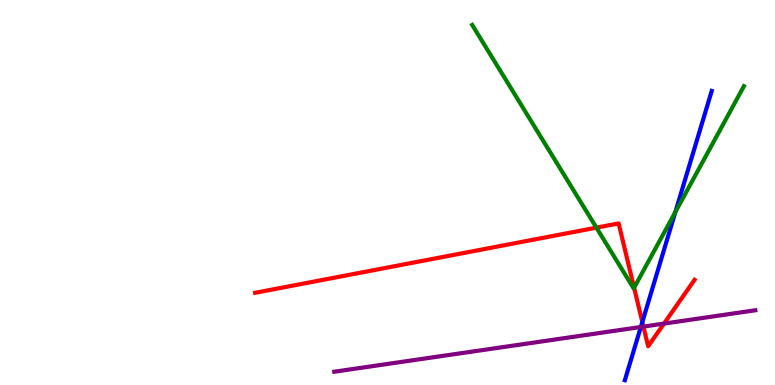[{'lines': ['blue', 'red'], 'intersections': [{'x': 8.29, 'y': 1.64}]}, {'lines': ['green', 'red'], 'intersections': [{'x': 7.7, 'y': 4.09}, {'x': 8.18, 'y': 2.53}]}, {'lines': ['purple', 'red'], 'intersections': [{'x': 8.3, 'y': 1.52}, {'x': 8.57, 'y': 1.59}]}, {'lines': ['blue', 'green'], 'intersections': [{'x': 8.71, 'y': 4.49}]}, {'lines': ['blue', 'purple'], 'intersections': [{'x': 8.27, 'y': 1.51}]}, {'lines': ['green', 'purple'], 'intersections': []}]